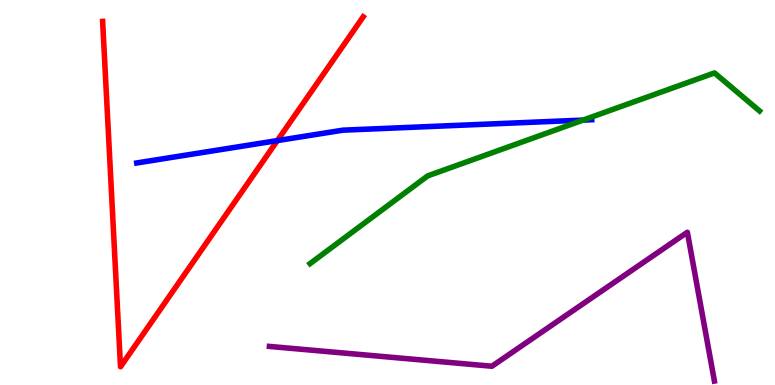[{'lines': ['blue', 'red'], 'intersections': [{'x': 3.58, 'y': 6.35}]}, {'lines': ['green', 'red'], 'intersections': []}, {'lines': ['purple', 'red'], 'intersections': []}, {'lines': ['blue', 'green'], 'intersections': [{'x': 7.52, 'y': 6.88}]}, {'lines': ['blue', 'purple'], 'intersections': []}, {'lines': ['green', 'purple'], 'intersections': []}]